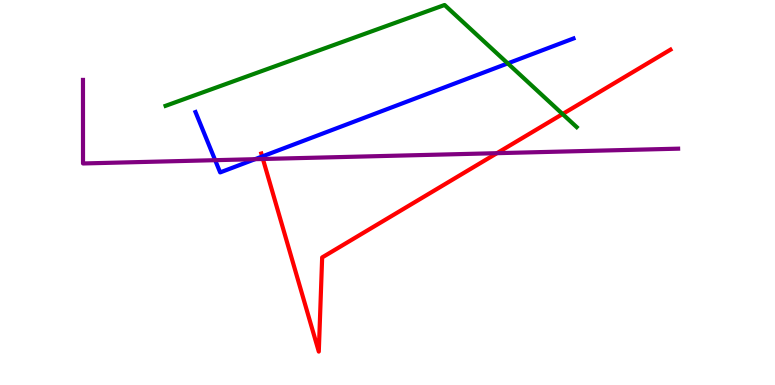[{'lines': ['blue', 'red'], 'intersections': [{'x': 3.38, 'y': 5.94}]}, {'lines': ['green', 'red'], 'intersections': [{'x': 7.26, 'y': 7.04}]}, {'lines': ['purple', 'red'], 'intersections': [{'x': 3.39, 'y': 5.87}, {'x': 6.41, 'y': 6.02}]}, {'lines': ['blue', 'green'], 'intersections': [{'x': 6.55, 'y': 8.35}]}, {'lines': ['blue', 'purple'], 'intersections': [{'x': 2.78, 'y': 5.84}, {'x': 3.29, 'y': 5.87}]}, {'lines': ['green', 'purple'], 'intersections': []}]